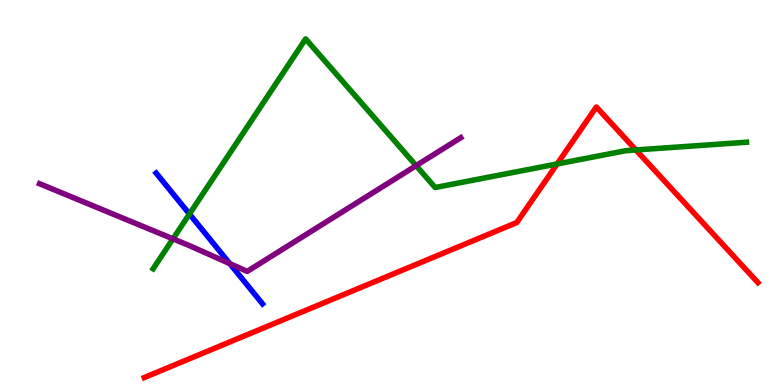[{'lines': ['blue', 'red'], 'intersections': []}, {'lines': ['green', 'red'], 'intersections': [{'x': 7.19, 'y': 5.74}, {'x': 8.2, 'y': 6.1}]}, {'lines': ['purple', 'red'], 'intersections': []}, {'lines': ['blue', 'green'], 'intersections': [{'x': 2.44, 'y': 4.44}]}, {'lines': ['blue', 'purple'], 'intersections': [{'x': 2.97, 'y': 3.15}]}, {'lines': ['green', 'purple'], 'intersections': [{'x': 2.23, 'y': 3.8}, {'x': 5.37, 'y': 5.7}]}]